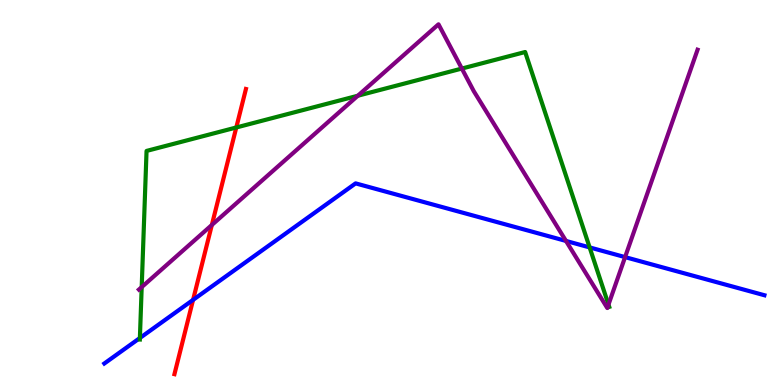[{'lines': ['blue', 'red'], 'intersections': [{'x': 2.49, 'y': 2.21}]}, {'lines': ['green', 'red'], 'intersections': [{'x': 3.05, 'y': 6.69}]}, {'lines': ['purple', 'red'], 'intersections': [{'x': 2.73, 'y': 4.16}]}, {'lines': ['blue', 'green'], 'intersections': [{'x': 1.8, 'y': 1.22}, {'x': 7.61, 'y': 3.57}]}, {'lines': ['blue', 'purple'], 'intersections': [{'x': 7.3, 'y': 3.74}, {'x': 8.07, 'y': 3.32}]}, {'lines': ['green', 'purple'], 'intersections': [{'x': 1.83, 'y': 2.54}, {'x': 4.62, 'y': 7.51}, {'x': 5.96, 'y': 8.22}, {'x': 7.85, 'y': 2.09}]}]